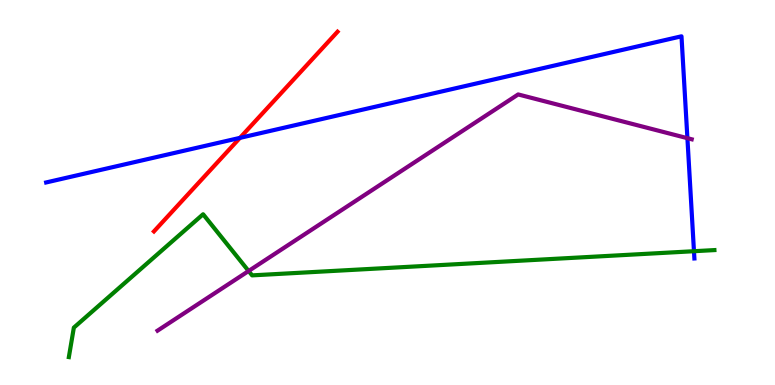[{'lines': ['blue', 'red'], 'intersections': [{'x': 3.1, 'y': 6.42}]}, {'lines': ['green', 'red'], 'intersections': []}, {'lines': ['purple', 'red'], 'intersections': []}, {'lines': ['blue', 'green'], 'intersections': [{'x': 8.95, 'y': 3.48}]}, {'lines': ['blue', 'purple'], 'intersections': [{'x': 8.87, 'y': 6.41}]}, {'lines': ['green', 'purple'], 'intersections': [{'x': 3.21, 'y': 2.96}]}]